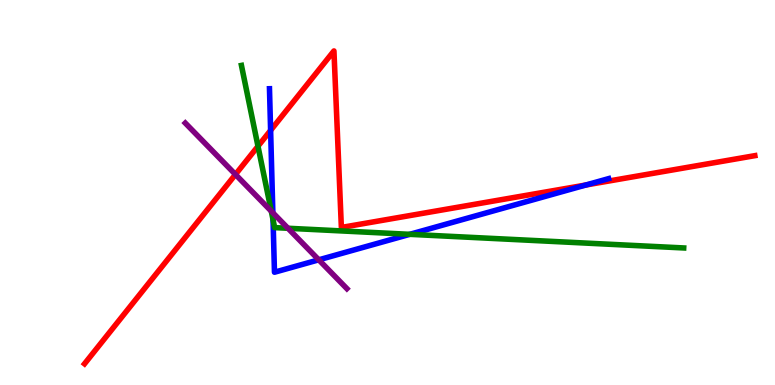[{'lines': ['blue', 'red'], 'intersections': [{'x': 3.49, 'y': 6.61}, {'x': 7.56, 'y': 5.19}]}, {'lines': ['green', 'red'], 'intersections': [{'x': 3.33, 'y': 6.2}]}, {'lines': ['purple', 'red'], 'intersections': [{'x': 3.04, 'y': 5.47}]}, {'lines': ['blue', 'green'], 'intersections': [{'x': 3.52, 'y': 4.29}, {'x': 5.29, 'y': 3.91}]}, {'lines': ['blue', 'purple'], 'intersections': [{'x': 3.52, 'y': 4.47}, {'x': 4.11, 'y': 3.25}]}, {'lines': ['green', 'purple'], 'intersections': [{'x': 3.5, 'y': 4.52}, {'x': 3.72, 'y': 4.07}]}]